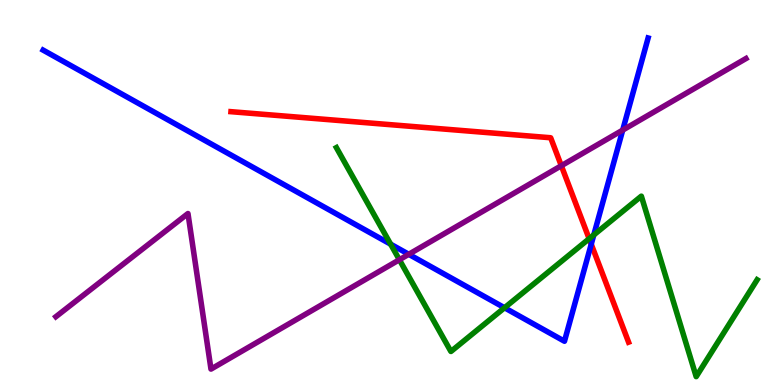[{'lines': ['blue', 'red'], 'intersections': [{'x': 7.63, 'y': 3.66}]}, {'lines': ['green', 'red'], 'intersections': [{'x': 7.6, 'y': 3.8}]}, {'lines': ['purple', 'red'], 'intersections': [{'x': 7.24, 'y': 5.7}]}, {'lines': ['blue', 'green'], 'intersections': [{'x': 5.04, 'y': 3.66}, {'x': 6.51, 'y': 2.01}, {'x': 7.66, 'y': 3.9}]}, {'lines': ['blue', 'purple'], 'intersections': [{'x': 5.27, 'y': 3.4}, {'x': 8.04, 'y': 6.62}]}, {'lines': ['green', 'purple'], 'intersections': [{'x': 5.15, 'y': 3.25}]}]